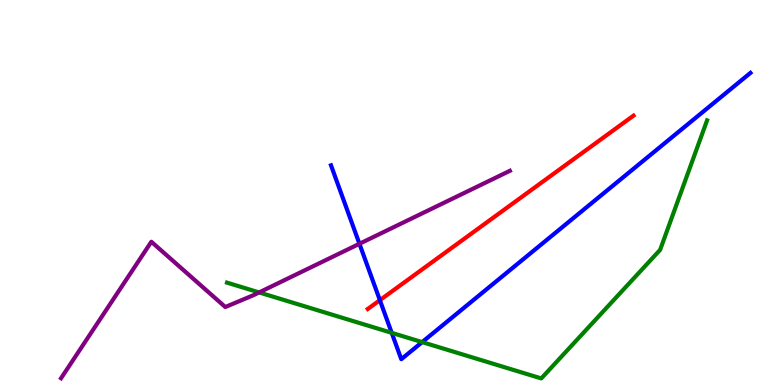[{'lines': ['blue', 'red'], 'intersections': [{'x': 4.9, 'y': 2.2}]}, {'lines': ['green', 'red'], 'intersections': []}, {'lines': ['purple', 'red'], 'intersections': []}, {'lines': ['blue', 'green'], 'intersections': [{'x': 5.05, 'y': 1.35}, {'x': 5.45, 'y': 1.11}]}, {'lines': ['blue', 'purple'], 'intersections': [{'x': 4.64, 'y': 3.67}]}, {'lines': ['green', 'purple'], 'intersections': [{'x': 3.34, 'y': 2.4}]}]